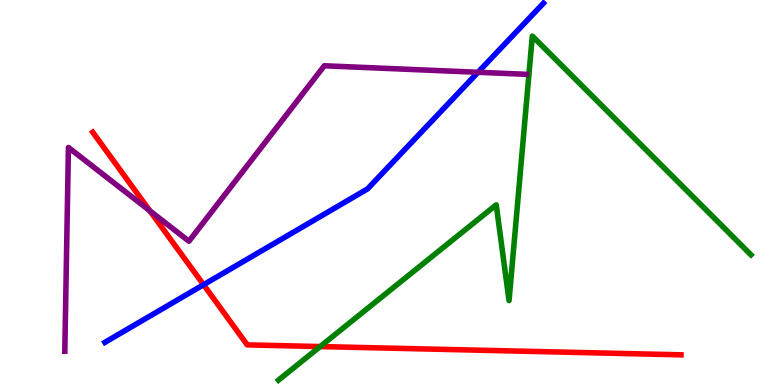[{'lines': ['blue', 'red'], 'intersections': [{'x': 2.63, 'y': 2.6}]}, {'lines': ['green', 'red'], 'intersections': [{'x': 4.13, 'y': 0.999}]}, {'lines': ['purple', 'red'], 'intersections': [{'x': 1.93, 'y': 4.52}]}, {'lines': ['blue', 'green'], 'intersections': []}, {'lines': ['blue', 'purple'], 'intersections': [{'x': 6.17, 'y': 8.12}]}, {'lines': ['green', 'purple'], 'intersections': []}]